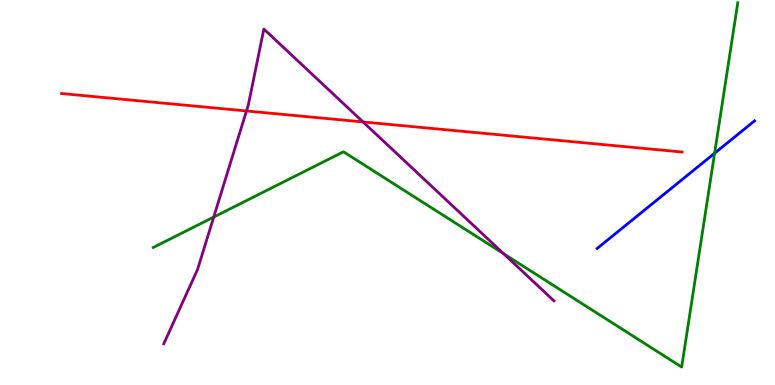[{'lines': ['blue', 'red'], 'intersections': []}, {'lines': ['green', 'red'], 'intersections': []}, {'lines': ['purple', 'red'], 'intersections': [{'x': 3.18, 'y': 7.12}, {'x': 4.68, 'y': 6.83}]}, {'lines': ['blue', 'green'], 'intersections': [{'x': 9.22, 'y': 6.02}]}, {'lines': ['blue', 'purple'], 'intersections': []}, {'lines': ['green', 'purple'], 'intersections': [{'x': 2.76, 'y': 4.36}, {'x': 6.5, 'y': 3.41}]}]